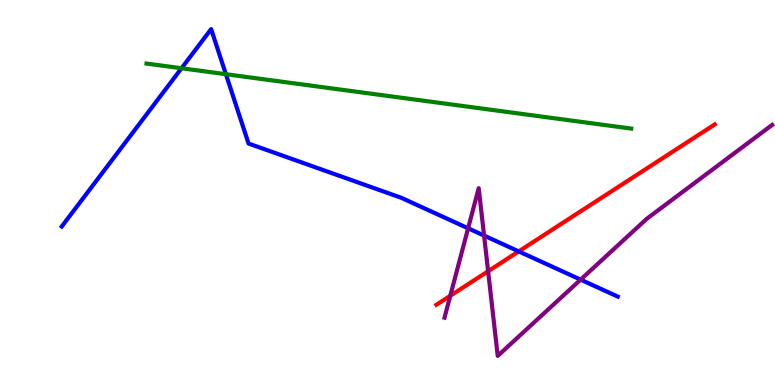[{'lines': ['blue', 'red'], 'intersections': [{'x': 6.69, 'y': 3.47}]}, {'lines': ['green', 'red'], 'intersections': []}, {'lines': ['purple', 'red'], 'intersections': [{'x': 5.81, 'y': 2.32}, {'x': 6.3, 'y': 2.95}]}, {'lines': ['blue', 'green'], 'intersections': [{'x': 2.34, 'y': 8.23}, {'x': 2.91, 'y': 8.07}]}, {'lines': ['blue', 'purple'], 'intersections': [{'x': 6.04, 'y': 4.07}, {'x': 6.25, 'y': 3.88}, {'x': 7.49, 'y': 2.74}]}, {'lines': ['green', 'purple'], 'intersections': []}]